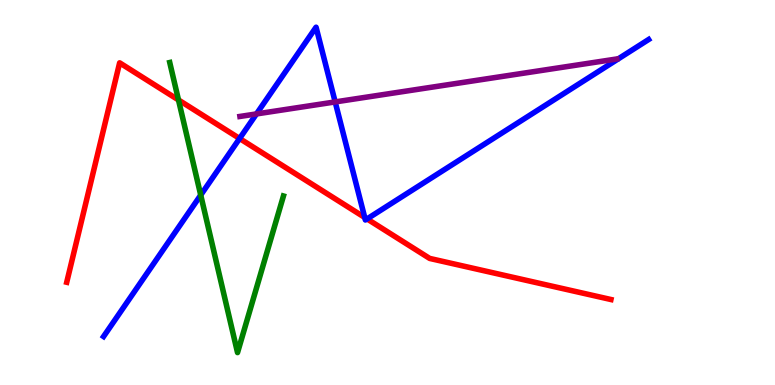[{'lines': ['blue', 'red'], 'intersections': [{'x': 3.09, 'y': 6.4}, {'x': 4.71, 'y': 4.35}, {'x': 4.74, 'y': 4.31}]}, {'lines': ['green', 'red'], 'intersections': [{'x': 2.3, 'y': 7.4}]}, {'lines': ['purple', 'red'], 'intersections': []}, {'lines': ['blue', 'green'], 'intersections': [{'x': 2.59, 'y': 4.93}]}, {'lines': ['blue', 'purple'], 'intersections': [{'x': 3.31, 'y': 7.04}, {'x': 4.32, 'y': 7.35}]}, {'lines': ['green', 'purple'], 'intersections': []}]